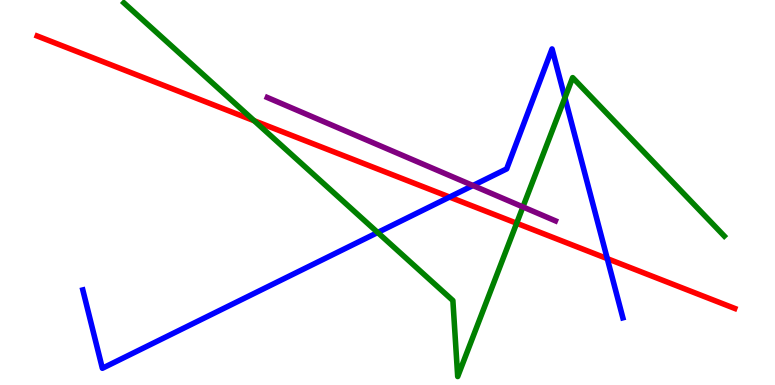[{'lines': ['blue', 'red'], 'intersections': [{'x': 5.8, 'y': 4.88}, {'x': 7.84, 'y': 3.28}]}, {'lines': ['green', 'red'], 'intersections': [{'x': 3.28, 'y': 6.86}, {'x': 6.67, 'y': 4.2}]}, {'lines': ['purple', 'red'], 'intersections': []}, {'lines': ['blue', 'green'], 'intersections': [{'x': 4.87, 'y': 3.96}, {'x': 7.29, 'y': 7.46}]}, {'lines': ['blue', 'purple'], 'intersections': [{'x': 6.1, 'y': 5.18}]}, {'lines': ['green', 'purple'], 'intersections': [{'x': 6.75, 'y': 4.63}]}]